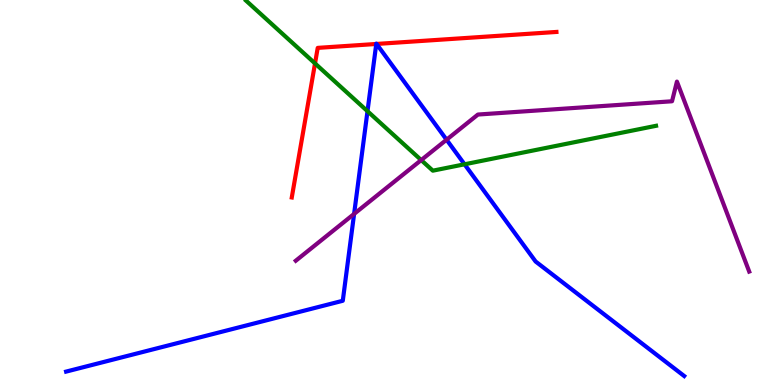[{'lines': ['blue', 'red'], 'intersections': [{'x': 4.85, 'y': 8.86}, {'x': 4.86, 'y': 8.86}]}, {'lines': ['green', 'red'], 'intersections': [{'x': 4.06, 'y': 8.35}]}, {'lines': ['purple', 'red'], 'intersections': []}, {'lines': ['blue', 'green'], 'intersections': [{'x': 4.74, 'y': 7.11}, {'x': 5.99, 'y': 5.73}]}, {'lines': ['blue', 'purple'], 'intersections': [{'x': 4.57, 'y': 4.44}, {'x': 5.76, 'y': 6.37}]}, {'lines': ['green', 'purple'], 'intersections': [{'x': 5.43, 'y': 5.84}]}]